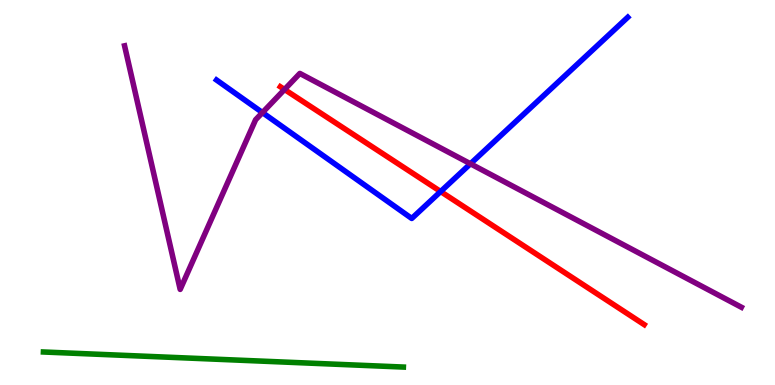[{'lines': ['blue', 'red'], 'intersections': [{'x': 5.69, 'y': 5.03}]}, {'lines': ['green', 'red'], 'intersections': []}, {'lines': ['purple', 'red'], 'intersections': [{'x': 3.67, 'y': 7.68}]}, {'lines': ['blue', 'green'], 'intersections': []}, {'lines': ['blue', 'purple'], 'intersections': [{'x': 3.39, 'y': 7.08}, {'x': 6.07, 'y': 5.75}]}, {'lines': ['green', 'purple'], 'intersections': []}]